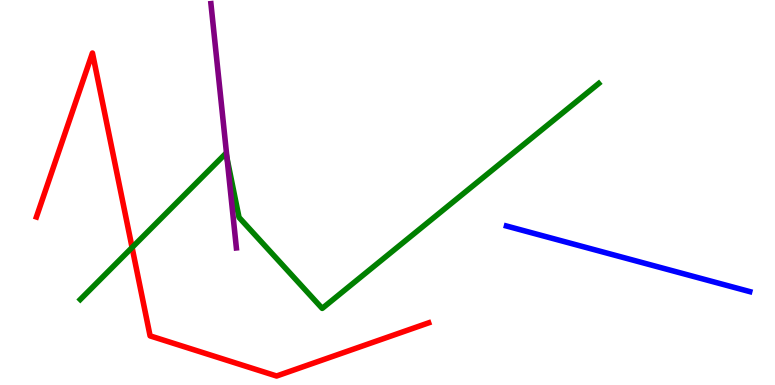[{'lines': ['blue', 'red'], 'intersections': []}, {'lines': ['green', 'red'], 'intersections': [{'x': 1.7, 'y': 3.57}]}, {'lines': ['purple', 'red'], 'intersections': []}, {'lines': ['blue', 'green'], 'intersections': []}, {'lines': ['blue', 'purple'], 'intersections': []}, {'lines': ['green', 'purple'], 'intersections': [{'x': 2.93, 'y': 5.89}]}]